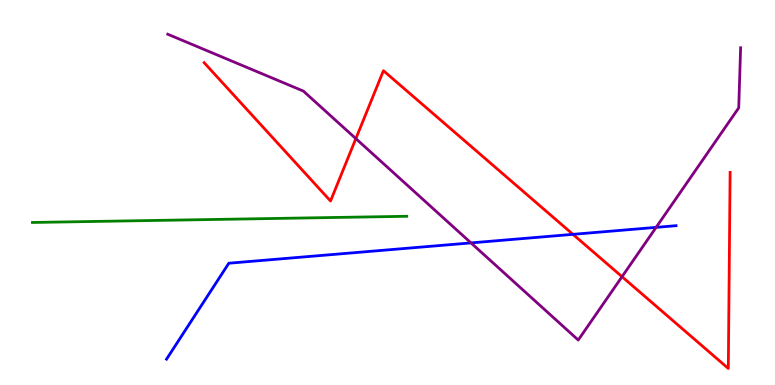[{'lines': ['blue', 'red'], 'intersections': [{'x': 7.39, 'y': 3.91}]}, {'lines': ['green', 'red'], 'intersections': []}, {'lines': ['purple', 'red'], 'intersections': [{'x': 4.59, 'y': 6.4}, {'x': 8.03, 'y': 2.81}]}, {'lines': ['blue', 'green'], 'intersections': []}, {'lines': ['blue', 'purple'], 'intersections': [{'x': 6.08, 'y': 3.69}, {'x': 8.47, 'y': 4.09}]}, {'lines': ['green', 'purple'], 'intersections': []}]